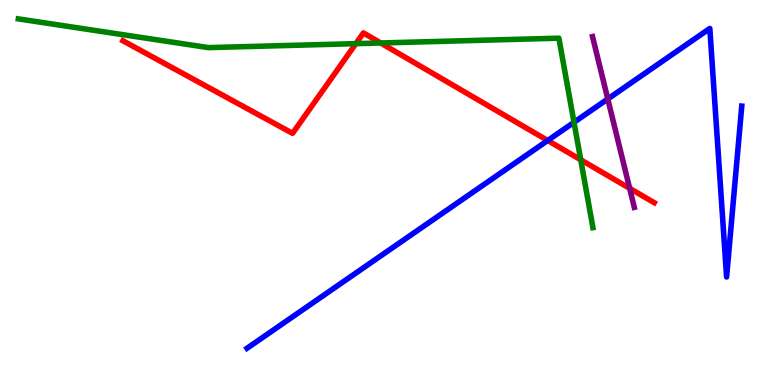[{'lines': ['blue', 'red'], 'intersections': [{'x': 7.07, 'y': 6.35}]}, {'lines': ['green', 'red'], 'intersections': [{'x': 4.59, 'y': 8.87}, {'x': 4.91, 'y': 8.88}, {'x': 7.49, 'y': 5.85}]}, {'lines': ['purple', 'red'], 'intersections': [{'x': 8.12, 'y': 5.11}]}, {'lines': ['blue', 'green'], 'intersections': [{'x': 7.41, 'y': 6.82}]}, {'lines': ['blue', 'purple'], 'intersections': [{'x': 7.84, 'y': 7.43}]}, {'lines': ['green', 'purple'], 'intersections': []}]